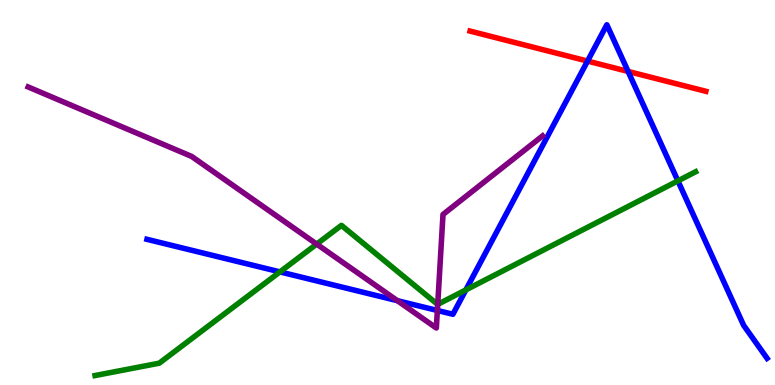[{'lines': ['blue', 'red'], 'intersections': [{'x': 7.58, 'y': 8.41}, {'x': 8.1, 'y': 8.14}]}, {'lines': ['green', 'red'], 'intersections': []}, {'lines': ['purple', 'red'], 'intersections': []}, {'lines': ['blue', 'green'], 'intersections': [{'x': 3.61, 'y': 2.94}, {'x': 6.01, 'y': 2.47}, {'x': 8.75, 'y': 5.3}]}, {'lines': ['blue', 'purple'], 'intersections': [{'x': 5.13, 'y': 2.19}, {'x': 5.64, 'y': 1.94}]}, {'lines': ['green', 'purple'], 'intersections': [{'x': 4.09, 'y': 3.66}, {'x': 5.65, 'y': 2.09}]}]